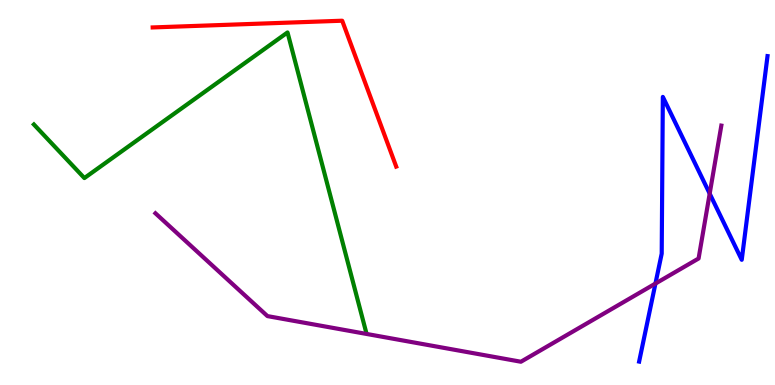[{'lines': ['blue', 'red'], 'intersections': []}, {'lines': ['green', 'red'], 'intersections': []}, {'lines': ['purple', 'red'], 'intersections': []}, {'lines': ['blue', 'green'], 'intersections': []}, {'lines': ['blue', 'purple'], 'intersections': [{'x': 8.46, 'y': 2.63}, {'x': 9.16, 'y': 4.97}]}, {'lines': ['green', 'purple'], 'intersections': []}]